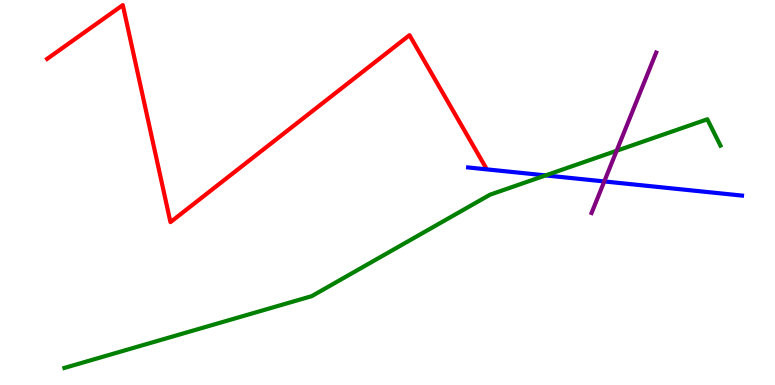[{'lines': ['blue', 'red'], 'intersections': []}, {'lines': ['green', 'red'], 'intersections': []}, {'lines': ['purple', 'red'], 'intersections': []}, {'lines': ['blue', 'green'], 'intersections': [{'x': 7.04, 'y': 5.44}]}, {'lines': ['blue', 'purple'], 'intersections': [{'x': 7.8, 'y': 5.29}]}, {'lines': ['green', 'purple'], 'intersections': [{'x': 7.96, 'y': 6.08}]}]